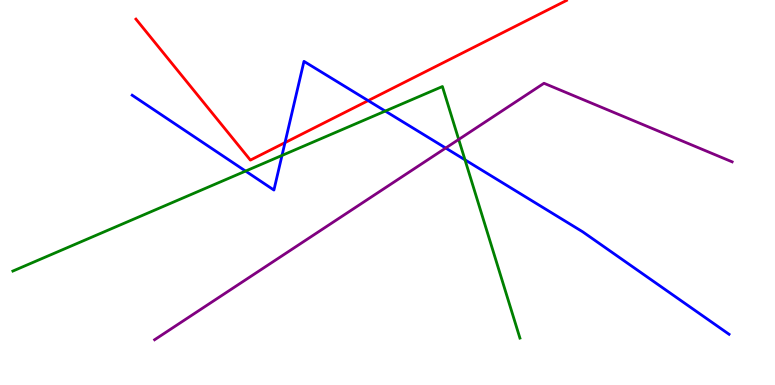[{'lines': ['blue', 'red'], 'intersections': [{'x': 3.68, 'y': 6.3}, {'x': 4.75, 'y': 7.39}]}, {'lines': ['green', 'red'], 'intersections': []}, {'lines': ['purple', 'red'], 'intersections': []}, {'lines': ['blue', 'green'], 'intersections': [{'x': 3.17, 'y': 5.56}, {'x': 3.64, 'y': 5.96}, {'x': 4.97, 'y': 7.11}, {'x': 6.0, 'y': 5.85}]}, {'lines': ['blue', 'purple'], 'intersections': [{'x': 5.75, 'y': 6.16}]}, {'lines': ['green', 'purple'], 'intersections': [{'x': 5.92, 'y': 6.38}]}]